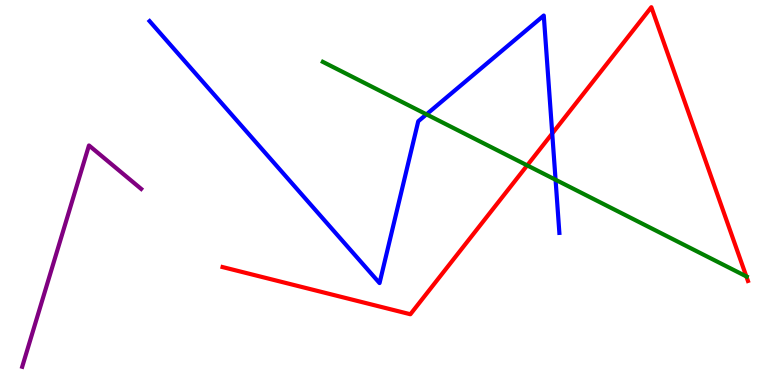[{'lines': ['blue', 'red'], 'intersections': [{'x': 7.13, 'y': 6.53}]}, {'lines': ['green', 'red'], 'intersections': [{'x': 6.8, 'y': 5.7}, {'x': 9.63, 'y': 2.82}]}, {'lines': ['purple', 'red'], 'intersections': []}, {'lines': ['blue', 'green'], 'intersections': [{'x': 5.5, 'y': 7.03}, {'x': 7.17, 'y': 5.33}]}, {'lines': ['blue', 'purple'], 'intersections': []}, {'lines': ['green', 'purple'], 'intersections': []}]